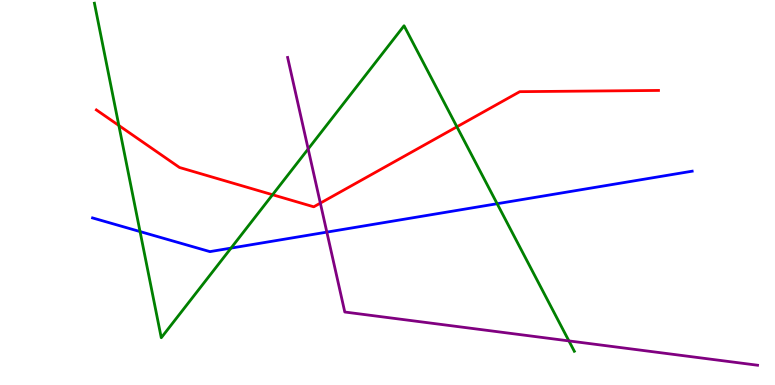[{'lines': ['blue', 'red'], 'intersections': []}, {'lines': ['green', 'red'], 'intersections': [{'x': 1.53, 'y': 6.74}, {'x': 3.52, 'y': 4.94}, {'x': 5.9, 'y': 6.71}]}, {'lines': ['purple', 'red'], 'intersections': [{'x': 4.13, 'y': 4.72}]}, {'lines': ['blue', 'green'], 'intersections': [{'x': 1.81, 'y': 3.99}, {'x': 2.98, 'y': 3.56}, {'x': 6.41, 'y': 4.71}]}, {'lines': ['blue', 'purple'], 'intersections': [{'x': 4.22, 'y': 3.97}]}, {'lines': ['green', 'purple'], 'intersections': [{'x': 3.98, 'y': 6.13}, {'x': 7.34, 'y': 1.15}]}]